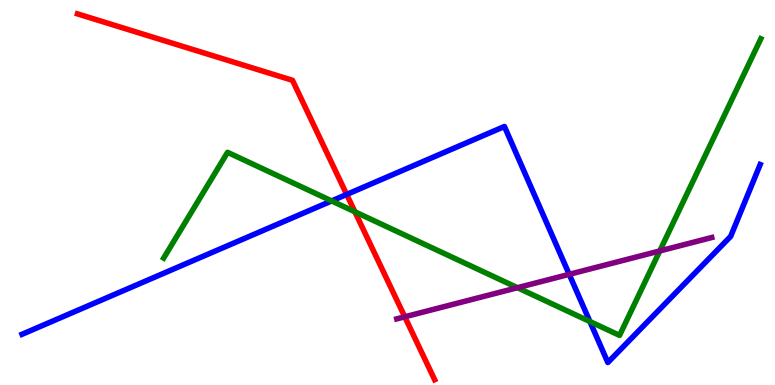[{'lines': ['blue', 'red'], 'intersections': [{'x': 4.47, 'y': 4.95}]}, {'lines': ['green', 'red'], 'intersections': [{'x': 4.58, 'y': 4.5}]}, {'lines': ['purple', 'red'], 'intersections': [{'x': 5.22, 'y': 1.77}]}, {'lines': ['blue', 'green'], 'intersections': [{'x': 4.28, 'y': 4.78}, {'x': 7.61, 'y': 1.65}]}, {'lines': ['blue', 'purple'], 'intersections': [{'x': 7.34, 'y': 2.87}]}, {'lines': ['green', 'purple'], 'intersections': [{'x': 6.68, 'y': 2.53}, {'x': 8.51, 'y': 3.48}]}]